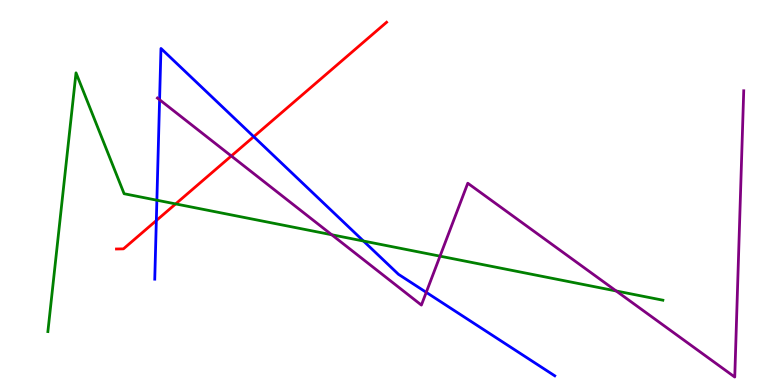[{'lines': ['blue', 'red'], 'intersections': [{'x': 2.02, 'y': 4.27}, {'x': 3.27, 'y': 6.45}]}, {'lines': ['green', 'red'], 'intersections': [{'x': 2.27, 'y': 4.7}]}, {'lines': ['purple', 'red'], 'intersections': [{'x': 2.98, 'y': 5.95}]}, {'lines': ['blue', 'green'], 'intersections': [{'x': 2.02, 'y': 4.8}, {'x': 4.69, 'y': 3.74}]}, {'lines': ['blue', 'purple'], 'intersections': [{'x': 2.06, 'y': 7.41}, {'x': 5.5, 'y': 2.41}]}, {'lines': ['green', 'purple'], 'intersections': [{'x': 4.28, 'y': 3.9}, {'x': 5.68, 'y': 3.35}, {'x': 7.95, 'y': 2.44}]}]